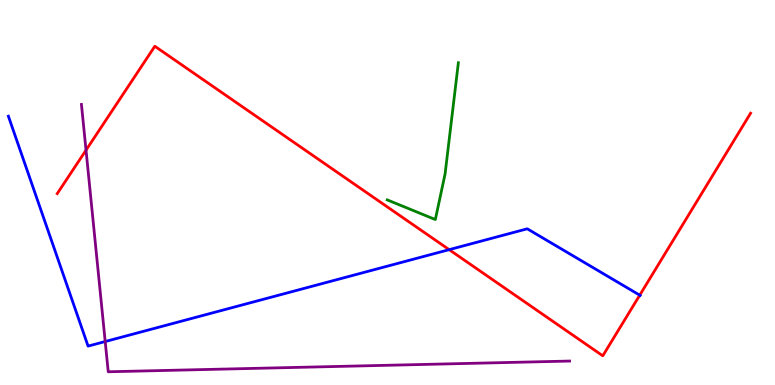[{'lines': ['blue', 'red'], 'intersections': [{'x': 5.8, 'y': 3.52}, {'x': 8.25, 'y': 2.33}]}, {'lines': ['green', 'red'], 'intersections': []}, {'lines': ['purple', 'red'], 'intersections': [{'x': 1.11, 'y': 6.1}]}, {'lines': ['blue', 'green'], 'intersections': []}, {'lines': ['blue', 'purple'], 'intersections': [{'x': 1.36, 'y': 1.13}]}, {'lines': ['green', 'purple'], 'intersections': []}]